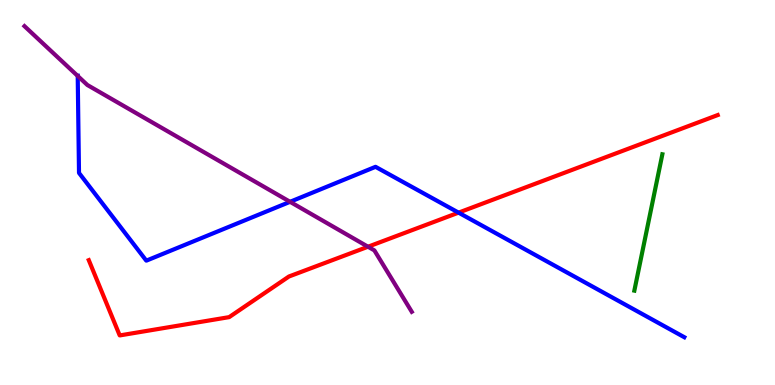[{'lines': ['blue', 'red'], 'intersections': [{'x': 5.92, 'y': 4.48}]}, {'lines': ['green', 'red'], 'intersections': []}, {'lines': ['purple', 'red'], 'intersections': [{'x': 4.75, 'y': 3.59}]}, {'lines': ['blue', 'green'], 'intersections': []}, {'lines': ['blue', 'purple'], 'intersections': [{'x': 1.0, 'y': 8.03}, {'x': 3.74, 'y': 4.76}]}, {'lines': ['green', 'purple'], 'intersections': []}]